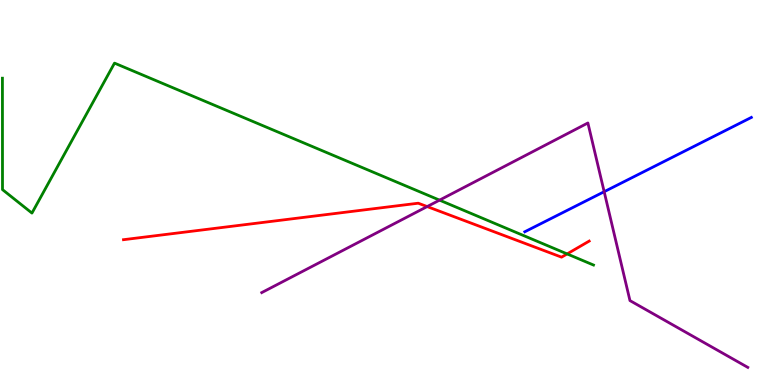[{'lines': ['blue', 'red'], 'intersections': []}, {'lines': ['green', 'red'], 'intersections': [{'x': 7.32, 'y': 3.4}]}, {'lines': ['purple', 'red'], 'intersections': [{'x': 5.51, 'y': 4.63}]}, {'lines': ['blue', 'green'], 'intersections': []}, {'lines': ['blue', 'purple'], 'intersections': [{'x': 7.8, 'y': 5.02}]}, {'lines': ['green', 'purple'], 'intersections': [{'x': 5.67, 'y': 4.8}]}]